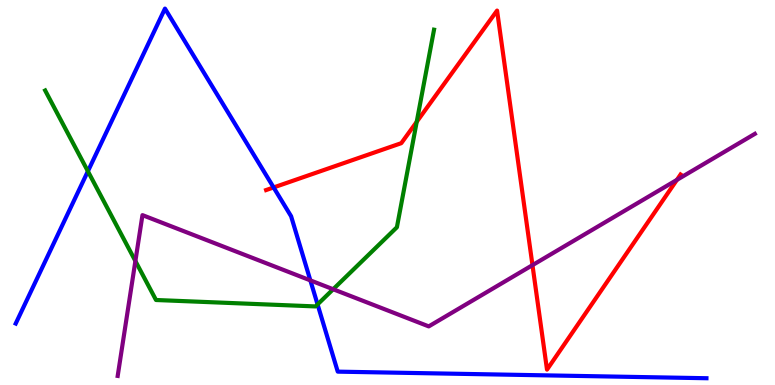[{'lines': ['blue', 'red'], 'intersections': [{'x': 3.53, 'y': 5.13}]}, {'lines': ['green', 'red'], 'intersections': [{'x': 5.38, 'y': 6.84}]}, {'lines': ['purple', 'red'], 'intersections': [{'x': 6.87, 'y': 3.11}, {'x': 8.73, 'y': 5.33}]}, {'lines': ['blue', 'green'], 'intersections': [{'x': 1.13, 'y': 5.55}, {'x': 4.1, 'y': 2.09}]}, {'lines': ['blue', 'purple'], 'intersections': [{'x': 4.0, 'y': 2.72}]}, {'lines': ['green', 'purple'], 'intersections': [{'x': 1.75, 'y': 3.22}, {'x': 4.3, 'y': 2.49}]}]